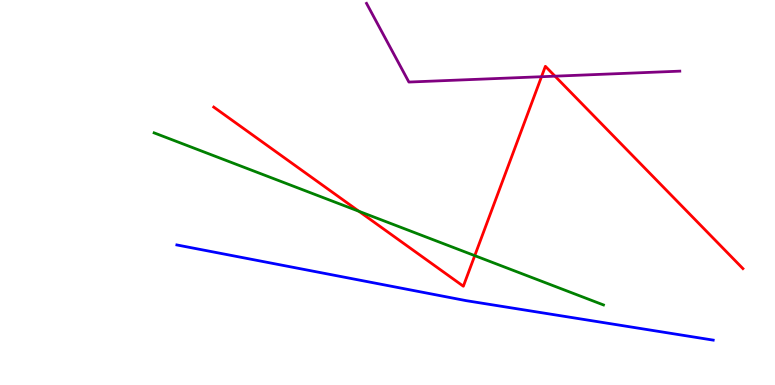[{'lines': ['blue', 'red'], 'intersections': []}, {'lines': ['green', 'red'], 'intersections': [{'x': 4.63, 'y': 4.51}, {'x': 6.13, 'y': 3.36}]}, {'lines': ['purple', 'red'], 'intersections': [{'x': 6.99, 'y': 8.01}, {'x': 7.16, 'y': 8.02}]}, {'lines': ['blue', 'green'], 'intersections': []}, {'lines': ['blue', 'purple'], 'intersections': []}, {'lines': ['green', 'purple'], 'intersections': []}]